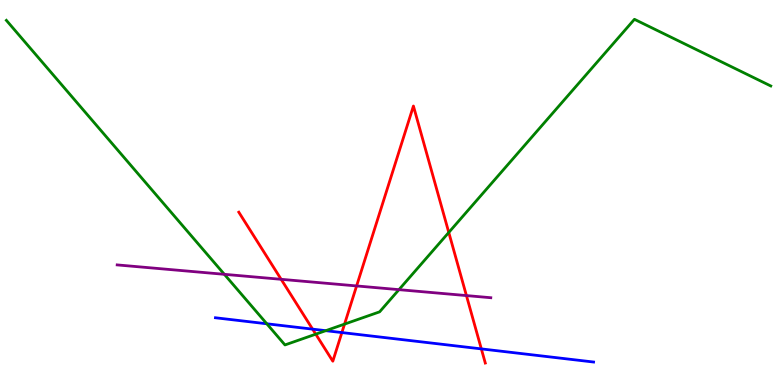[{'lines': ['blue', 'red'], 'intersections': [{'x': 4.03, 'y': 1.45}, {'x': 4.41, 'y': 1.36}, {'x': 6.21, 'y': 0.938}]}, {'lines': ['green', 'red'], 'intersections': [{'x': 4.07, 'y': 1.32}, {'x': 4.45, 'y': 1.58}, {'x': 5.79, 'y': 3.96}]}, {'lines': ['purple', 'red'], 'intersections': [{'x': 3.63, 'y': 2.75}, {'x': 4.6, 'y': 2.57}, {'x': 6.02, 'y': 2.32}]}, {'lines': ['blue', 'green'], 'intersections': [{'x': 3.44, 'y': 1.59}, {'x': 4.2, 'y': 1.41}]}, {'lines': ['blue', 'purple'], 'intersections': []}, {'lines': ['green', 'purple'], 'intersections': [{'x': 2.89, 'y': 2.87}, {'x': 5.15, 'y': 2.48}]}]